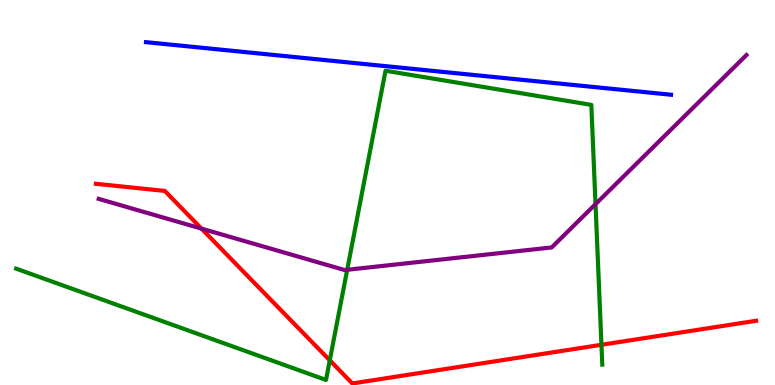[{'lines': ['blue', 'red'], 'intersections': []}, {'lines': ['green', 'red'], 'intersections': [{'x': 4.26, 'y': 0.642}, {'x': 7.76, 'y': 1.04}]}, {'lines': ['purple', 'red'], 'intersections': [{'x': 2.6, 'y': 4.06}]}, {'lines': ['blue', 'green'], 'intersections': []}, {'lines': ['blue', 'purple'], 'intersections': []}, {'lines': ['green', 'purple'], 'intersections': [{'x': 4.48, 'y': 2.99}, {'x': 7.68, 'y': 4.7}]}]